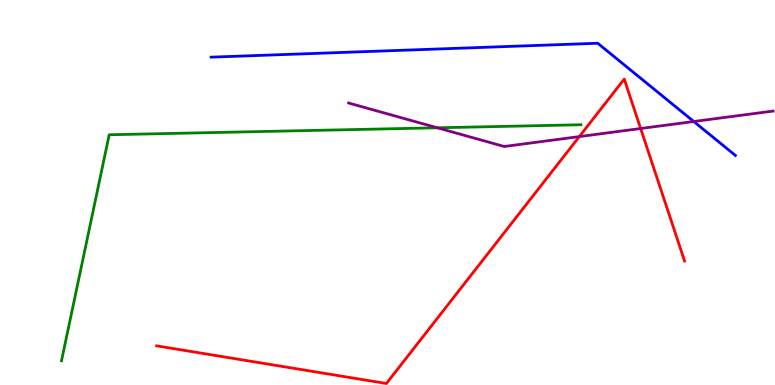[{'lines': ['blue', 'red'], 'intersections': []}, {'lines': ['green', 'red'], 'intersections': []}, {'lines': ['purple', 'red'], 'intersections': [{'x': 7.47, 'y': 6.45}, {'x': 8.27, 'y': 6.66}]}, {'lines': ['blue', 'green'], 'intersections': []}, {'lines': ['blue', 'purple'], 'intersections': [{'x': 8.95, 'y': 6.84}]}, {'lines': ['green', 'purple'], 'intersections': [{'x': 5.64, 'y': 6.68}]}]